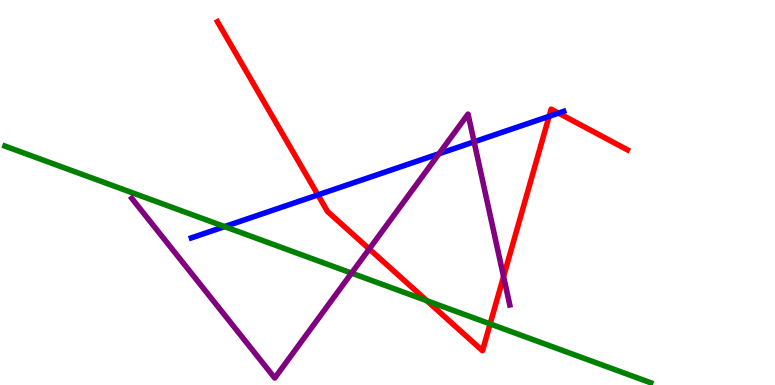[{'lines': ['blue', 'red'], 'intersections': [{'x': 4.1, 'y': 4.94}, {'x': 7.09, 'y': 6.98}, {'x': 7.21, 'y': 7.06}]}, {'lines': ['green', 'red'], 'intersections': [{'x': 5.51, 'y': 2.19}, {'x': 6.32, 'y': 1.59}]}, {'lines': ['purple', 'red'], 'intersections': [{'x': 4.76, 'y': 3.53}, {'x': 6.5, 'y': 2.82}]}, {'lines': ['blue', 'green'], 'intersections': [{'x': 2.9, 'y': 4.11}]}, {'lines': ['blue', 'purple'], 'intersections': [{'x': 5.66, 'y': 6.01}, {'x': 6.12, 'y': 6.32}]}, {'lines': ['green', 'purple'], 'intersections': [{'x': 4.54, 'y': 2.91}]}]